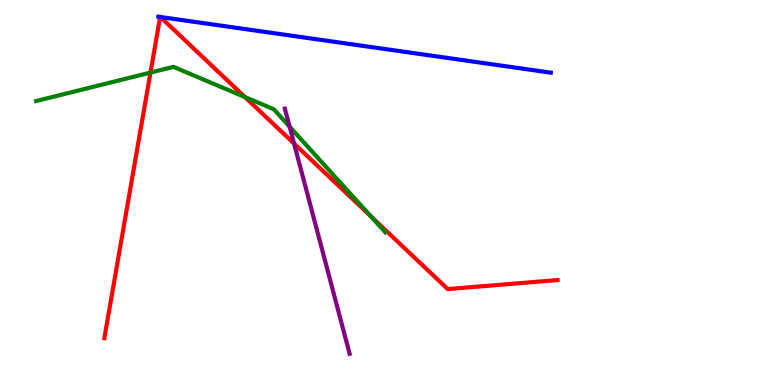[{'lines': ['blue', 'red'], 'intersections': [{'x': 2.07, 'y': 9.56}, {'x': 2.07, 'y': 9.56}]}, {'lines': ['green', 'red'], 'intersections': [{'x': 1.94, 'y': 8.11}, {'x': 3.16, 'y': 7.48}, {'x': 4.78, 'y': 4.39}]}, {'lines': ['purple', 'red'], 'intersections': [{'x': 3.79, 'y': 6.27}]}, {'lines': ['blue', 'green'], 'intersections': []}, {'lines': ['blue', 'purple'], 'intersections': []}, {'lines': ['green', 'purple'], 'intersections': [{'x': 3.74, 'y': 6.71}]}]